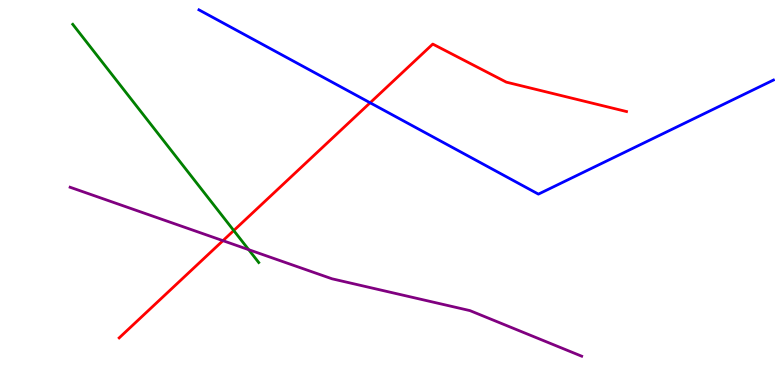[{'lines': ['blue', 'red'], 'intersections': [{'x': 4.78, 'y': 7.33}]}, {'lines': ['green', 'red'], 'intersections': [{'x': 3.02, 'y': 4.01}]}, {'lines': ['purple', 'red'], 'intersections': [{'x': 2.88, 'y': 3.75}]}, {'lines': ['blue', 'green'], 'intersections': []}, {'lines': ['blue', 'purple'], 'intersections': []}, {'lines': ['green', 'purple'], 'intersections': [{'x': 3.21, 'y': 3.52}]}]